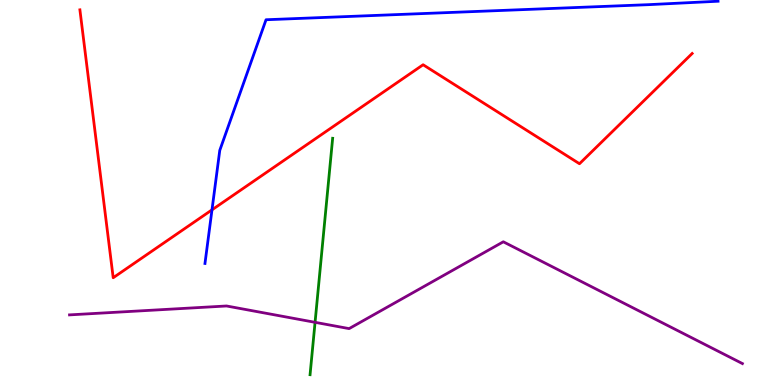[{'lines': ['blue', 'red'], 'intersections': [{'x': 2.74, 'y': 4.55}]}, {'lines': ['green', 'red'], 'intersections': []}, {'lines': ['purple', 'red'], 'intersections': []}, {'lines': ['blue', 'green'], 'intersections': []}, {'lines': ['blue', 'purple'], 'intersections': []}, {'lines': ['green', 'purple'], 'intersections': [{'x': 4.07, 'y': 1.63}]}]